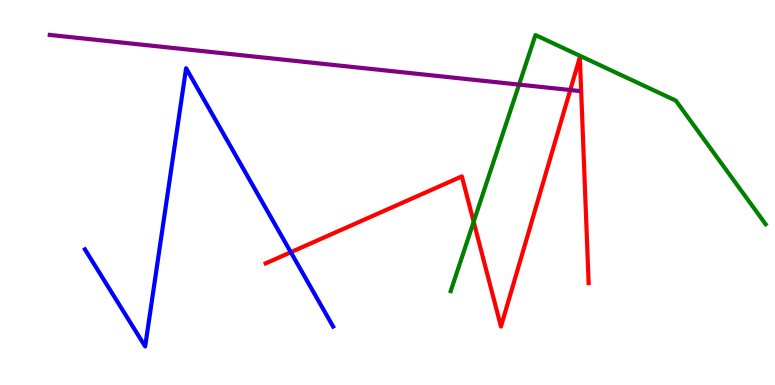[{'lines': ['blue', 'red'], 'intersections': [{'x': 3.75, 'y': 3.45}]}, {'lines': ['green', 'red'], 'intersections': [{'x': 6.11, 'y': 4.24}]}, {'lines': ['purple', 'red'], 'intersections': [{'x': 7.36, 'y': 7.66}]}, {'lines': ['blue', 'green'], 'intersections': []}, {'lines': ['blue', 'purple'], 'intersections': []}, {'lines': ['green', 'purple'], 'intersections': [{'x': 6.7, 'y': 7.8}]}]